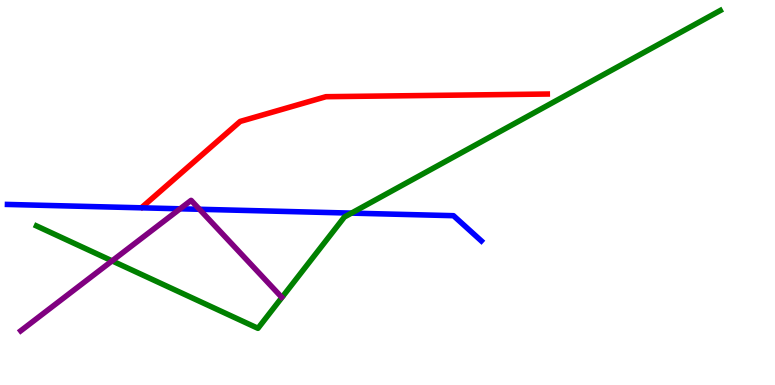[{'lines': ['blue', 'red'], 'intersections': []}, {'lines': ['green', 'red'], 'intersections': []}, {'lines': ['purple', 'red'], 'intersections': []}, {'lines': ['blue', 'green'], 'intersections': [{'x': 4.54, 'y': 4.46}]}, {'lines': ['blue', 'purple'], 'intersections': [{'x': 2.32, 'y': 4.58}, {'x': 2.57, 'y': 4.56}]}, {'lines': ['green', 'purple'], 'intersections': [{'x': 1.45, 'y': 3.22}]}]